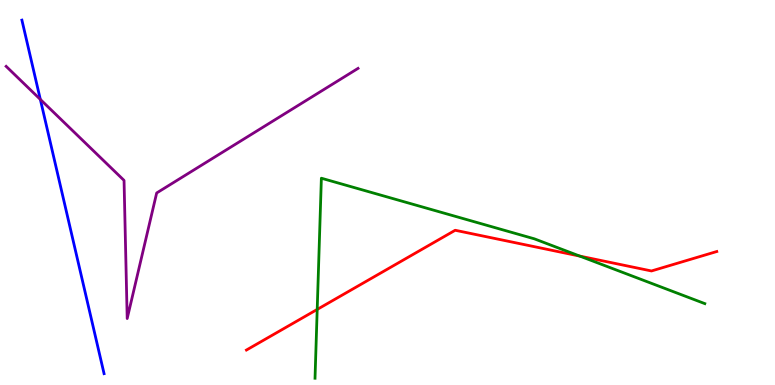[{'lines': ['blue', 'red'], 'intersections': []}, {'lines': ['green', 'red'], 'intersections': [{'x': 4.09, 'y': 1.96}, {'x': 7.48, 'y': 3.35}]}, {'lines': ['purple', 'red'], 'intersections': []}, {'lines': ['blue', 'green'], 'intersections': []}, {'lines': ['blue', 'purple'], 'intersections': [{'x': 0.52, 'y': 7.42}]}, {'lines': ['green', 'purple'], 'intersections': []}]